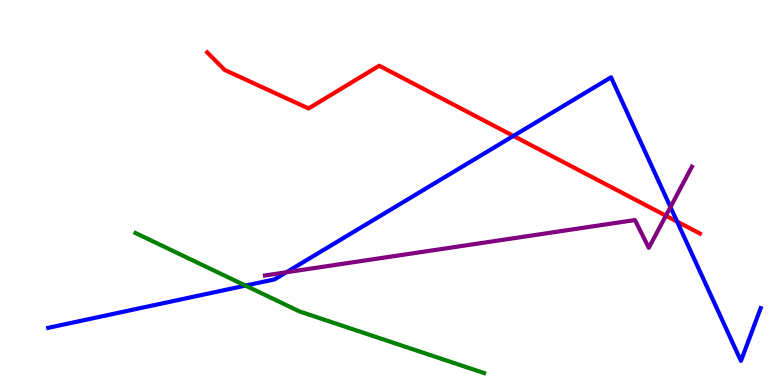[{'lines': ['blue', 'red'], 'intersections': [{'x': 6.62, 'y': 6.47}, {'x': 8.74, 'y': 4.24}]}, {'lines': ['green', 'red'], 'intersections': []}, {'lines': ['purple', 'red'], 'intersections': [{'x': 8.59, 'y': 4.4}]}, {'lines': ['blue', 'green'], 'intersections': [{'x': 3.17, 'y': 2.58}]}, {'lines': ['blue', 'purple'], 'intersections': [{'x': 3.7, 'y': 2.93}, {'x': 8.65, 'y': 4.62}]}, {'lines': ['green', 'purple'], 'intersections': []}]